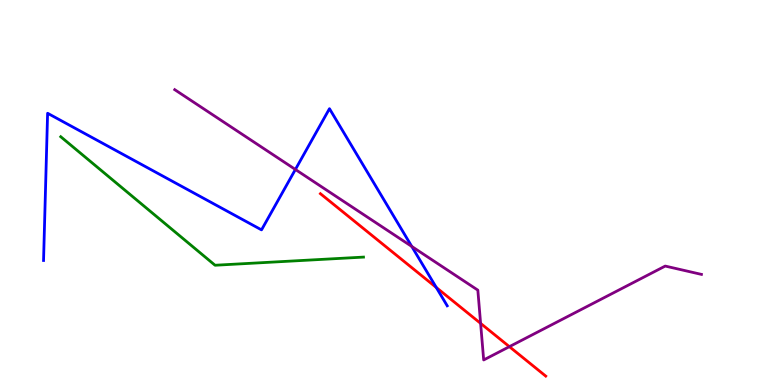[{'lines': ['blue', 'red'], 'intersections': [{'x': 5.63, 'y': 2.53}]}, {'lines': ['green', 'red'], 'intersections': []}, {'lines': ['purple', 'red'], 'intersections': [{'x': 6.2, 'y': 1.6}, {'x': 6.57, 'y': 0.996}]}, {'lines': ['blue', 'green'], 'intersections': []}, {'lines': ['blue', 'purple'], 'intersections': [{'x': 3.81, 'y': 5.6}, {'x': 5.31, 'y': 3.6}]}, {'lines': ['green', 'purple'], 'intersections': []}]